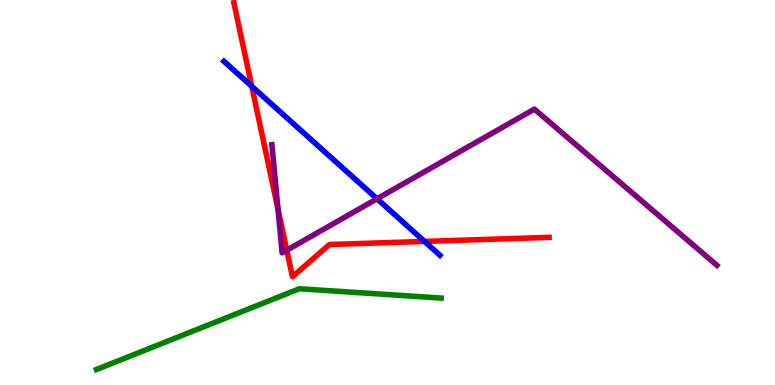[{'lines': ['blue', 'red'], 'intersections': [{'x': 3.25, 'y': 7.76}, {'x': 5.48, 'y': 3.73}]}, {'lines': ['green', 'red'], 'intersections': []}, {'lines': ['purple', 'red'], 'intersections': [{'x': 3.59, 'y': 4.57}, {'x': 3.7, 'y': 3.5}]}, {'lines': ['blue', 'green'], 'intersections': []}, {'lines': ['blue', 'purple'], 'intersections': [{'x': 4.87, 'y': 4.84}]}, {'lines': ['green', 'purple'], 'intersections': []}]